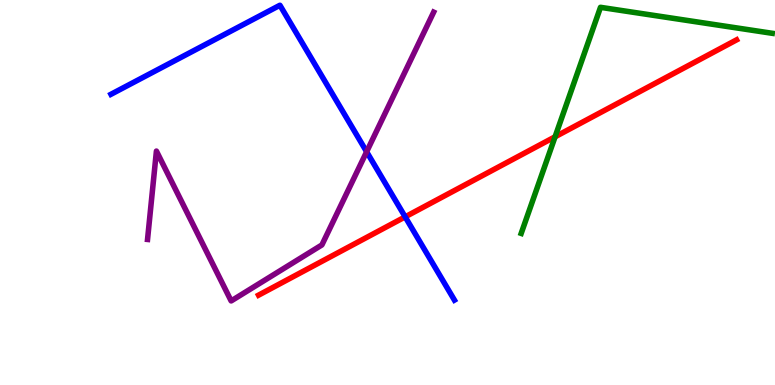[{'lines': ['blue', 'red'], 'intersections': [{'x': 5.23, 'y': 4.37}]}, {'lines': ['green', 'red'], 'intersections': [{'x': 7.16, 'y': 6.45}]}, {'lines': ['purple', 'red'], 'intersections': []}, {'lines': ['blue', 'green'], 'intersections': []}, {'lines': ['blue', 'purple'], 'intersections': [{'x': 4.73, 'y': 6.06}]}, {'lines': ['green', 'purple'], 'intersections': []}]